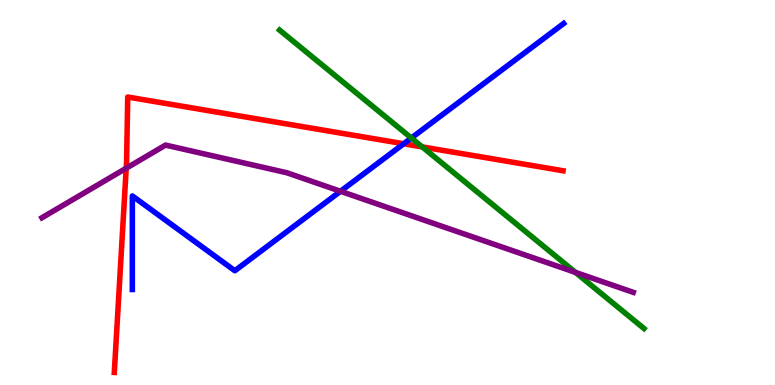[{'lines': ['blue', 'red'], 'intersections': [{'x': 5.21, 'y': 6.27}]}, {'lines': ['green', 'red'], 'intersections': [{'x': 5.45, 'y': 6.18}]}, {'lines': ['purple', 'red'], 'intersections': [{'x': 1.63, 'y': 5.63}]}, {'lines': ['blue', 'green'], 'intersections': [{'x': 5.31, 'y': 6.42}]}, {'lines': ['blue', 'purple'], 'intersections': [{'x': 4.39, 'y': 5.03}]}, {'lines': ['green', 'purple'], 'intersections': [{'x': 7.43, 'y': 2.92}]}]